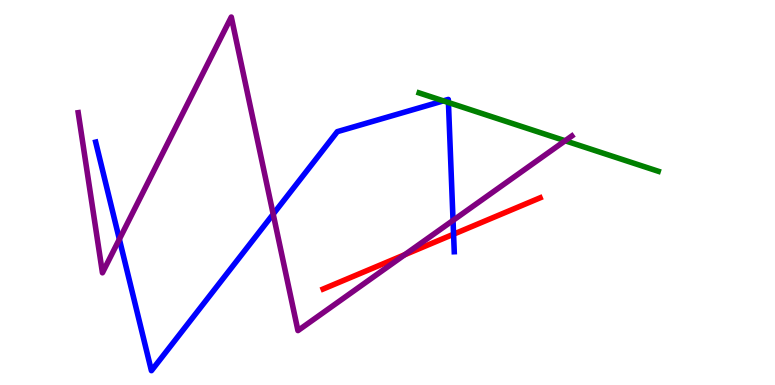[{'lines': ['blue', 'red'], 'intersections': [{'x': 5.85, 'y': 3.92}]}, {'lines': ['green', 'red'], 'intersections': []}, {'lines': ['purple', 'red'], 'intersections': [{'x': 5.22, 'y': 3.38}]}, {'lines': ['blue', 'green'], 'intersections': [{'x': 5.72, 'y': 7.38}, {'x': 5.79, 'y': 7.34}]}, {'lines': ['blue', 'purple'], 'intersections': [{'x': 1.54, 'y': 3.79}, {'x': 3.52, 'y': 4.44}, {'x': 5.85, 'y': 4.28}]}, {'lines': ['green', 'purple'], 'intersections': [{'x': 7.29, 'y': 6.34}]}]